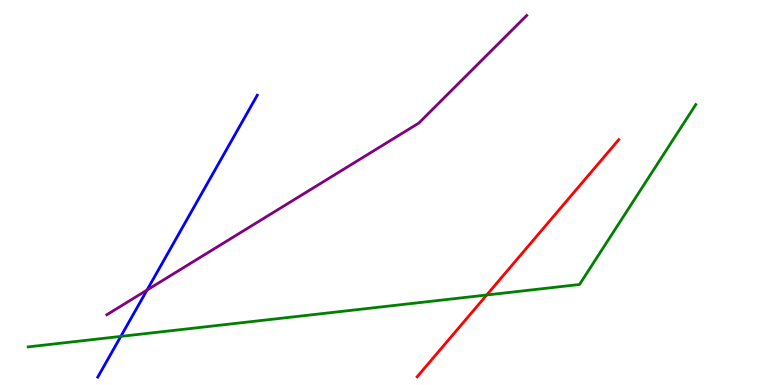[{'lines': ['blue', 'red'], 'intersections': []}, {'lines': ['green', 'red'], 'intersections': [{'x': 6.28, 'y': 2.34}]}, {'lines': ['purple', 'red'], 'intersections': []}, {'lines': ['blue', 'green'], 'intersections': [{'x': 1.56, 'y': 1.26}]}, {'lines': ['blue', 'purple'], 'intersections': [{'x': 1.9, 'y': 2.47}]}, {'lines': ['green', 'purple'], 'intersections': []}]